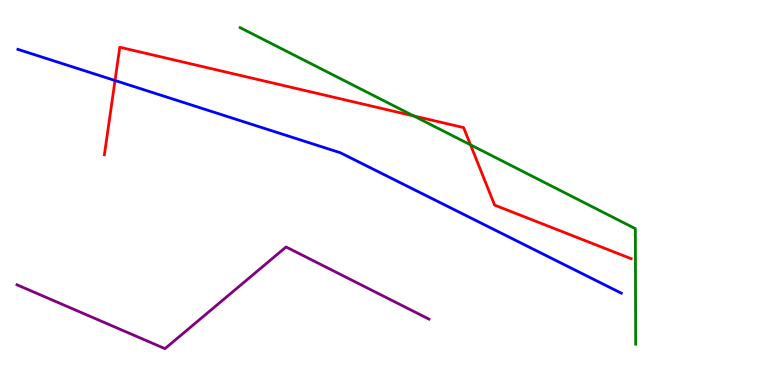[{'lines': ['blue', 'red'], 'intersections': [{'x': 1.48, 'y': 7.91}]}, {'lines': ['green', 'red'], 'intersections': [{'x': 5.34, 'y': 6.99}, {'x': 6.07, 'y': 6.24}]}, {'lines': ['purple', 'red'], 'intersections': []}, {'lines': ['blue', 'green'], 'intersections': []}, {'lines': ['blue', 'purple'], 'intersections': []}, {'lines': ['green', 'purple'], 'intersections': []}]